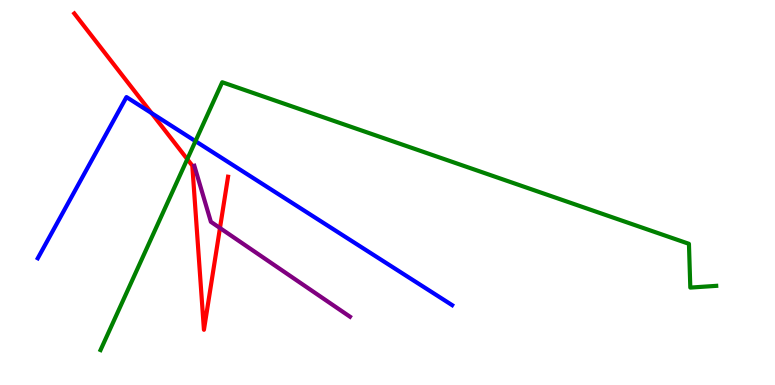[{'lines': ['blue', 'red'], 'intersections': [{'x': 1.96, 'y': 7.06}]}, {'lines': ['green', 'red'], 'intersections': [{'x': 2.42, 'y': 5.87}]}, {'lines': ['purple', 'red'], 'intersections': [{'x': 2.84, 'y': 4.08}]}, {'lines': ['blue', 'green'], 'intersections': [{'x': 2.52, 'y': 6.33}]}, {'lines': ['blue', 'purple'], 'intersections': []}, {'lines': ['green', 'purple'], 'intersections': []}]